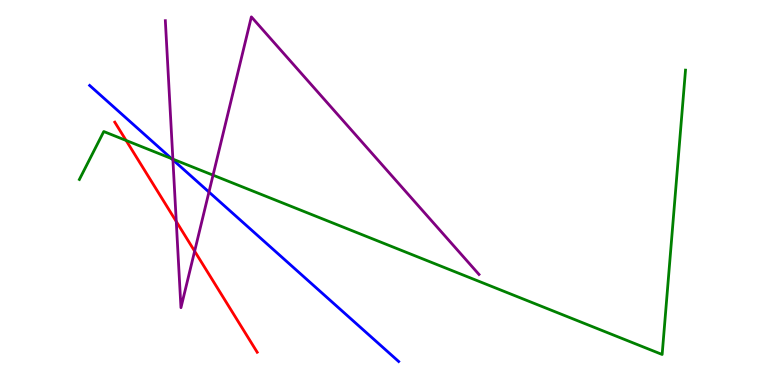[{'lines': ['blue', 'red'], 'intersections': []}, {'lines': ['green', 'red'], 'intersections': [{'x': 1.63, 'y': 6.35}]}, {'lines': ['purple', 'red'], 'intersections': [{'x': 2.27, 'y': 4.25}, {'x': 2.51, 'y': 3.48}]}, {'lines': ['blue', 'green'], 'intersections': [{'x': 2.21, 'y': 5.88}]}, {'lines': ['blue', 'purple'], 'intersections': [{'x': 2.23, 'y': 5.85}, {'x': 2.7, 'y': 5.01}]}, {'lines': ['green', 'purple'], 'intersections': [{'x': 2.23, 'y': 5.87}, {'x': 2.75, 'y': 5.45}]}]